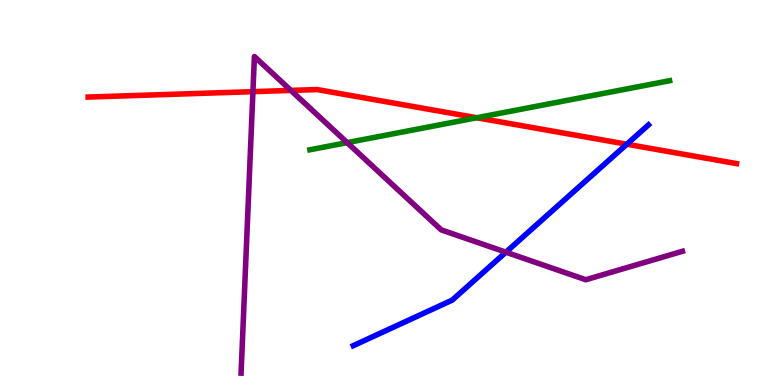[{'lines': ['blue', 'red'], 'intersections': [{'x': 8.09, 'y': 6.25}]}, {'lines': ['green', 'red'], 'intersections': [{'x': 6.15, 'y': 6.94}]}, {'lines': ['purple', 'red'], 'intersections': [{'x': 3.26, 'y': 7.62}, {'x': 3.75, 'y': 7.65}]}, {'lines': ['blue', 'green'], 'intersections': []}, {'lines': ['blue', 'purple'], 'intersections': [{'x': 6.53, 'y': 3.45}]}, {'lines': ['green', 'purple'], 'intersections': [{'x': 4.48, 'y': 6.3}]}]